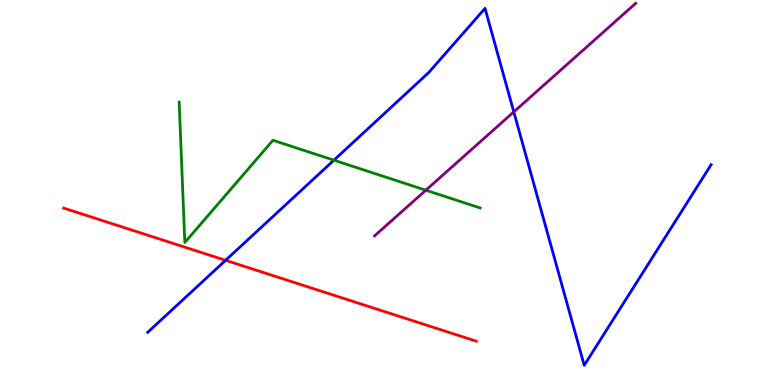[{'lines': ['blue', 'red'], 'intersections': [{'x': 2.91, 'y': 3.24}]}, {'lines': ['green', 'red'], 'intersections': []}, {'lines': ['purple', 'red'], 'intersections': []}, {'lines': ['blue', 'green'], 'intersections': [{'x': 4.31, 'y': 5.84}]}, {'lines': ['blue', 'purple'], 'intersections': [{'x': 6.63, 'y': 7.09}]}, {'lines': ['green', 'purple'], 'intersections': [{'x': 5.49, 'y': 5.06}]}]